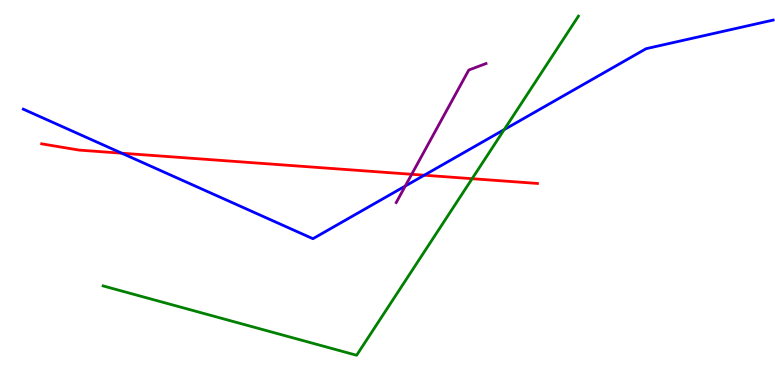[{'lines': ['blue', 'red'], 'intersections': [{'x': 1.57, 'y': 6.02}, {'x': 5.47, 'y': 5.45}]}, {'lines': ['green', 'red'], 'intersections': [{'x': 6.09, 'y': 5.36}]}, {'lines': ['purple', 'red'], 'intersections': [{'x': 5.31, 'y': 5.47}]}, {'lines': ['blue', 'green'], 'intersections': [{'x': 6.51, 'y': 6.63}]}, {'lines': ['blue', 'purple'], 'intersections': [{'x': 5.23, 'y': 5.17}]}, {'lines': ['green', 'purple'], 'intersections': []}]